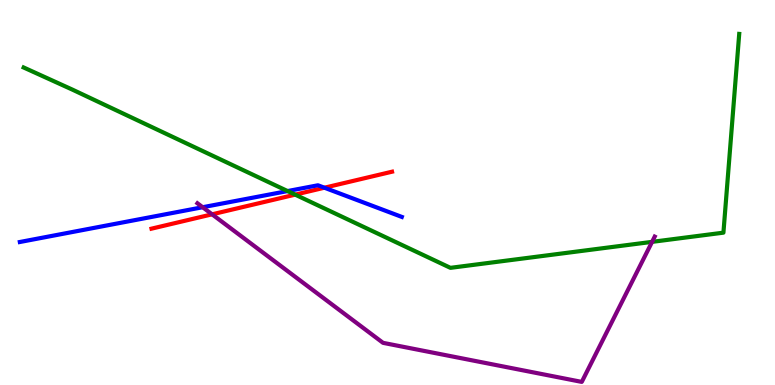[{'lines': ['blue', 'red'], 'intersections': [{'x': 4.19, 'y': 5.12}]}, {'lines': ['green', 'red'], 'intersections': [{'x': 3.81, 'y': 4.94}]}, {'lines': ['purple', 'red'], 'intersections': [{'x': 2.74, 'y': 4.43}]}, {'lines': ['blue', 'green'], 'intersections': [{'x': 3.71, 'y': 5.04}]}, {'lines': ['blue', 'purple'], 'intersections': [{'x': 2.61, 'y': 4.62}]}, {'lines': ['green', 'purple'], 'intersections': [{'x': 8.41, 'y': 3.72}]}]